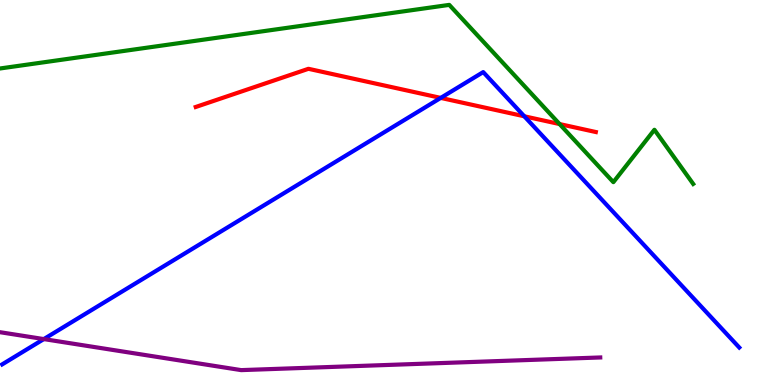[{'lines': ['blue', 'red'], 'intersections': [{'x': 5.69, 'y': 7.46}, {'x': 6.77, 'y': 6.98}]}, {'lines': ['green', 'red'], 'intersections': [{'x': 7.22, 'y': 6.78}]}, {'lines': ['purple', 'red'], 'intersections': []}, {'lines': ['blue', 'green'], 'intersections': []}, {'lines': ['blue', 'purple'], 'intersections': [{'x': 0.565, 'y': 1.19}]}, {'lines': ['green', 'purple'], 'intersections': []}]